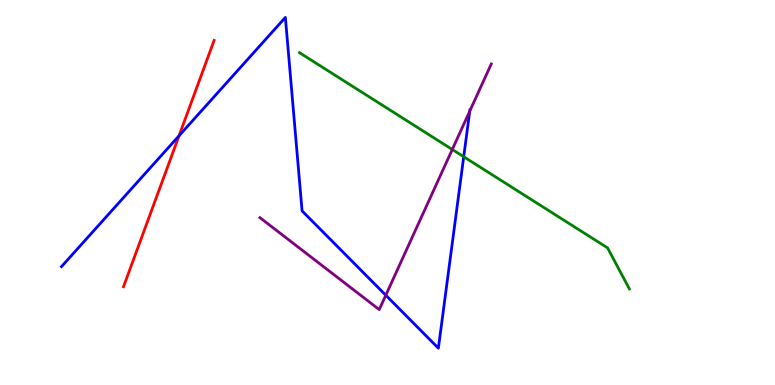[{'lines': ['blue', 'red'], 'intersections': [{'x': 2.31, 'y': 6.47}]}, {'lines': ['green', 'red'], 'intersections': []}, {'lines': ['purple', 'red'], 'intersections': []}, {'lines': ['blue', 'green'], 'intersections': [{'x': 5.98, 'y': 5.93}]}, {'lines': ['blue', 'purple'], 'intersections': [{'x': 4.98, 'y': 2.33}, {'x': 6.06, 'y': 7.11}]}, {'lines': ['green', 'purple'], 'intersections': [{'x': 5.84, 'y': 6.12}]}]